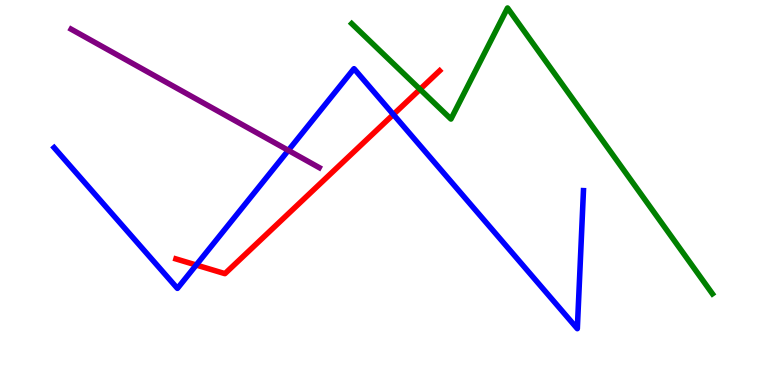[{'lines': ['blue', 'red'], 'intersections': [{'x': 2.53, 'y': 3.12}, {'x': 5.08, 'y': 7.03}]}, {'lines': ['green', 'red'], 'intersections': [{'x': 5.42, 'y': 7.68}]}, {'lines': ['purple', 'red'], 'intersections': []}, {'lines': ['blue', 'green'], 'intersections': []}, {'lines': ['blue', 'purple'], 'intersections': [{'x': 3.72, 'y': 6.09}]}, {'lines': ['green', 'purple'], 'intersections': []}]